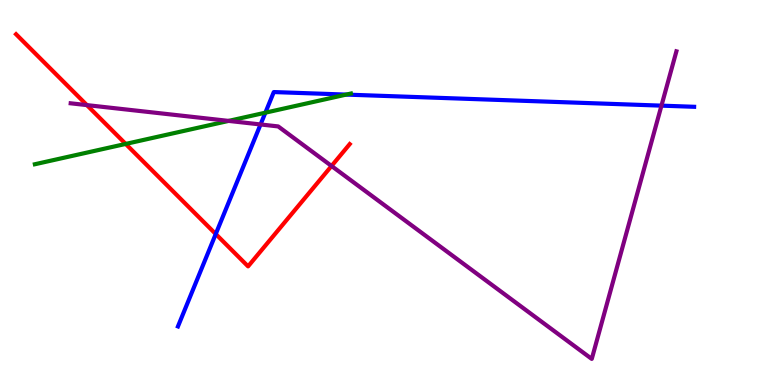[{'lines': ['blue', 'red'], 'intersections': [{'x': 2.78, 'y': 3.92}]}, {'lines': ['green', 'red'], 'intersections': [{'x': 1.62, 'y': 6.26}]}, {'lines': ['purple', 'red'], 'intersections': [{'x': 1.12, 'y': 7.27}, {'x': 4.28, 'y': 5.69}]}, {'lines': ['blue', 'green'], 'intersections': [{'x': 3.42, 'y': 7.07}, {'x': 4.47, 'y': 7.54}]}, {'lines': ['blue', 'purple'], 'intersections': [{'x': 3.36, 'y': 6.77}, {'x': 8.53, 'y': 7.26}]}, {'lines': ['green', 'purple'], 'intersections': [{'x': 2.95, 'y': 6.86}]}]